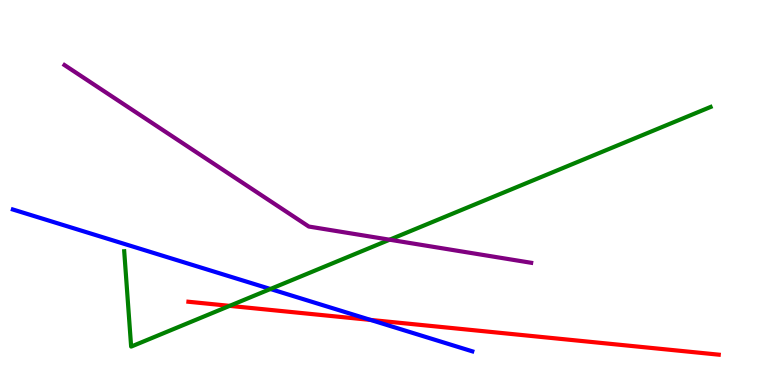[{'lines': ['blue', 'red'], 'intersections': [{'x': 4.78, 'y': 1.69}]}, {'lines': ['green', 'red'], 'intersections': [{'x': 2.96, 'y': 2.06}]}, {'lines': ['purple', 'red'], 'intersections': []}, {'lines': ['blue', 'green'], 'intersections': [{'x': 3.49, 'y': 2.49}]}, {'lines': ['blue', 'purple'], 'intersections': []}, {'lines': ['green', 'purple'], 'intersections': [{'x': 5.03, 'y': 3.77}]}]